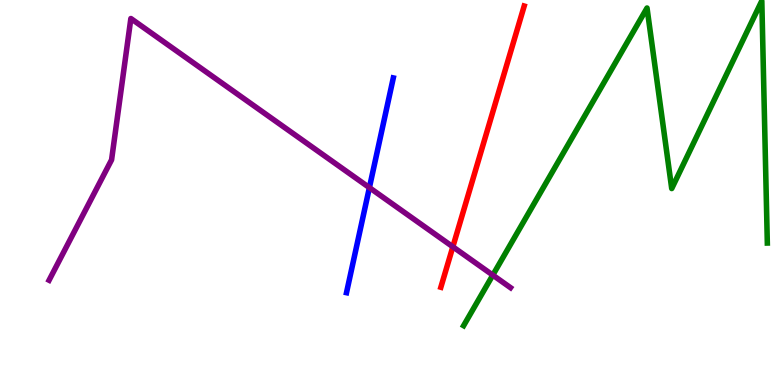[{'lines': ['blue', 'red'], 'intersections': []}, {'lines': ['green', 'red'], 'intersections': []}, {'lines': ['purple', 'red'], 'intersections': [{'x': 5.84, 'y': 3.59}]}, {'lines': ['blue', 'green'], 'intersections': []}, {'lines': ['blue', 'purple'], 'intersections': [{'x': 4.77, 'y': 5.13}]}, {'lines': ['green', 'purple'], 'intersections': [{'x': 6.36, 'y': 2.85}]}]